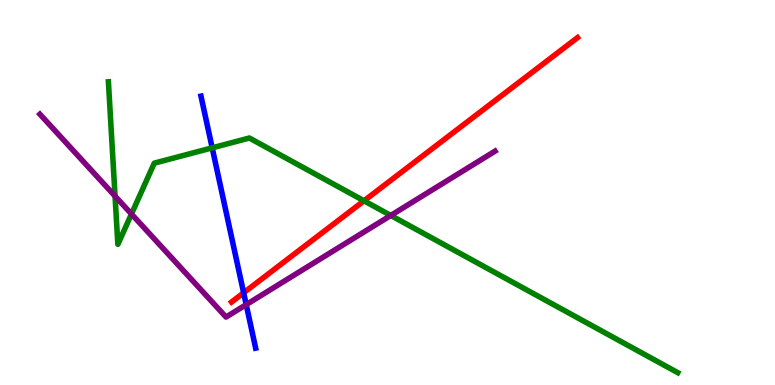[{'lines': ['blue', 'red'], 'intersections': [{'x': 3.14, 'y': 2.4}]}, {'lines': ['green', 'red'], 'intersections': [{'x': 4.7, 'y': 4.78}]}, {'lines': ['purple', 'red'], 'intersections': []}, {'lines': ['blue', 'green'], 'intersections': [{'x': 2.74, 'y': 6.16}]}, {'lines': ['blue', 'purple'], 'intersections': [{'x': 3.18, 'y': 2.09}]}, {'lines': ['green', 'purple'], 'intersections': [{'x': 1.48, 'y': 4.91}, {'x': 1.7, 'y': 4.44}, {'x': 5.04, 'y': 4.4}]}]